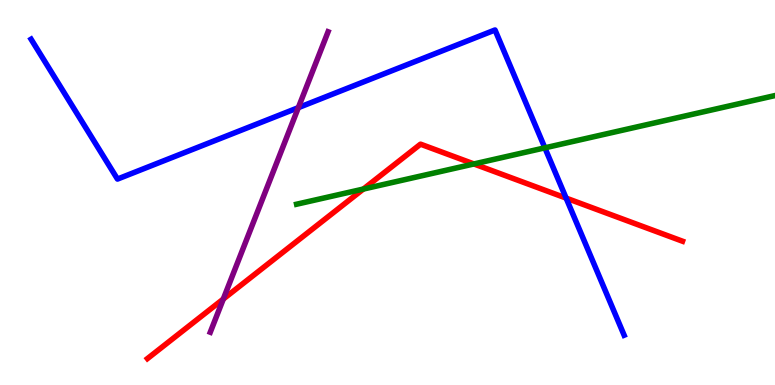[{'lines': ['blue', 'red'], 'intersections': [{'x': 7.3, 'y': 4.85}]}, {'lines': ['green', 'red'], 'intersections': [{'x': 4.69, 'y': 5.09}, {'x': 6.12, 'y': 5.74}]}, {'lines': ['purple', 'red'], 'intersections': [{'x': 2.88, 'y': 2.23}]}, {'lines': ['blue', 'green'], 'intersections': [{'x': 7.03, 'y': 6.16}]}, {'lines': ['blue', 'purple'], 'intersections': [{'x': 3.85, 'y': 7.2}]}, {'lines': ['green', 'purple'], 'intersections': []}]